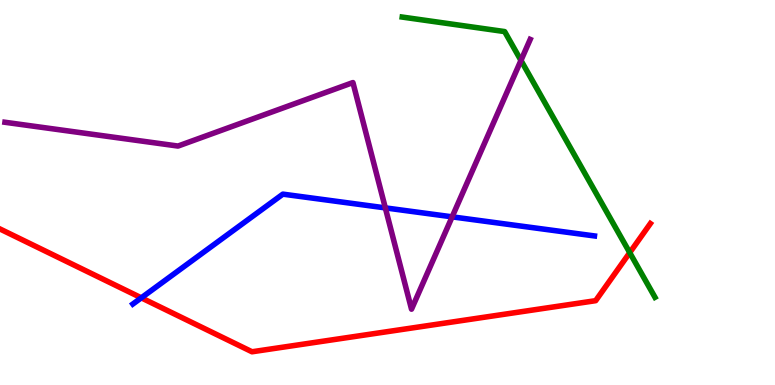[{'lines': ['blue', 'red'], 'intersections': [{'x': 1.82, 'y': 2.26}]}, {'lines': ['green', 'red'], 'intersections': [{'x': 8.13, 'y': 3.44}]}, {'lines': ['purple', 'red'], 'intersections': []}, {'lines': ['blue', 'green'], 'intersections': []}, {'lines': ['blue', 'purple'], 'intersections': [{'x': 4.97, 'y': 4.6}, {'x': 5.83, 'y': 4.37}]}, {'lines': ['green', 'purple'], 'intersections': [{'x': 6.72, 'y': 8.43}]}]